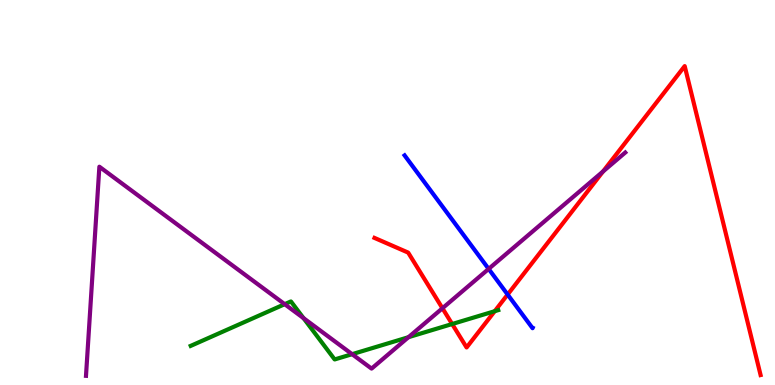[{'lines': ['blue', 'red'], 'intersections': [{'x': 6.55, 'y': 2.35}]}, {'lines': ['green', 'red'], 'intersections': [{'x': 5.83, 'y': 1.58}, {'x': 6.38, 'y': 1.92}]}, {'lines': ['purple', 'red'], 'intersections': [{'x': 5.71, 'y': 1.99}, {'x': 7.78, 'y': 5.55}]}, {'lines': ['blue', 'green'], 'intersections': []}, {'lines': ['blue', 'purple'], 'intersections': [{'x': 6.31, 'y': 3.02}]}, {'lines': ['green', 'purple'], 'intersections': [{'x': 3.67, 'y': 2.1}, {'x': 3.92, 'y': 1.74}, {'x': 4.54, 'y': 0.8}, {'x': 5.27, 'y': 1.24}]}]